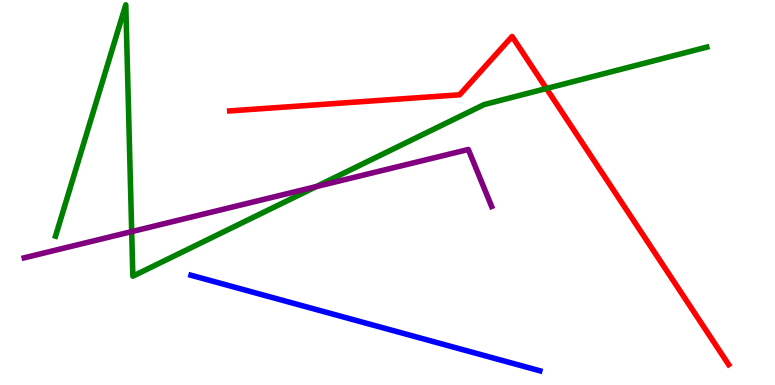[{'lines': ['blue', 'red'], 'intersections': []}, {'lines': ['green', 'red'], 'intersections': [{'x': 7.05, 'y': 7.7}]}, {'lines': ['purple', 'red'], 'intersections': []}, {'lines': ['blue', 'green'], 'intersections': []}, {'lines': ['blue', 'purple'], 'intersections': []}, {'lines': ['green', 'purple'], 'intersections': [{'x': 1.7, 'y': 3.98}, {'x': 4.08, 'y': 5.15}]}]